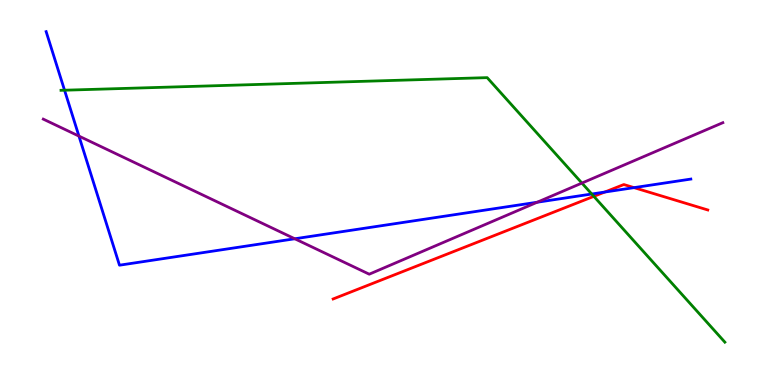[{'lines': ['blue', 'red'], 'intersections': [{'x': 7.8, 'y': 5.01}, {'x': 8.18, 'y': 5.13}]}, {'lines': ['green', 'red'], 'intersections': [{'x': 7.66, 'y': 4.9}]}, {'lines': ['purple', 'red'], 'intersections': []}, {'lines': ['blue', 'green'], 'intersections': [{'x': 0.833, 'y': 7.66}, {'x': 7.64, 'y': 4.96}]}, {'lines': ['blue', 'purple'], 'intersections': [{'x': 1.02, 'y': 6.46}, {'x': 3.8, 'y': 3.8}, {'x': 6.93, 'y': 4.75}]}, {'lines': ['green', 'purple'], 'intersections': [{'x': 7.51, 'y': 5.24}]}]